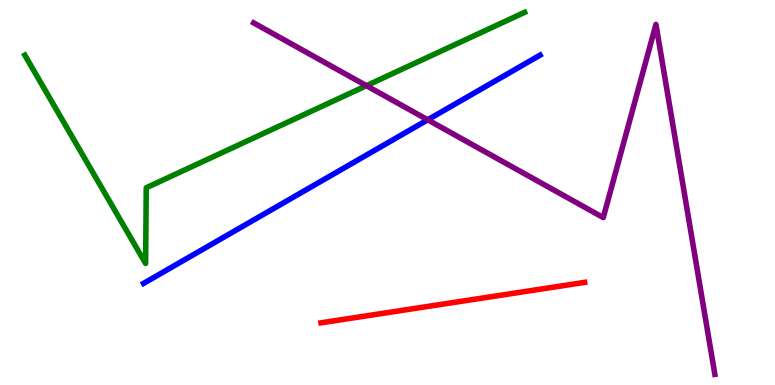[{'lines': ['blue', 'red'], 'intersections': []}, {'lines': ['green', 'red'], 'intersections': []}, {'lines': ['purple', 'red'], 'intersections': []}, {'lines': ['blue', 'green'], 'intersections': []}, {'lines': ['blue', 'purple'], 'intersections': [{'x': 5.52, 'y': 6.89}]}, {'lines': ['green', 'purple'], 'intersections': [{'x': 4.73, 'y': 7.77}]}]